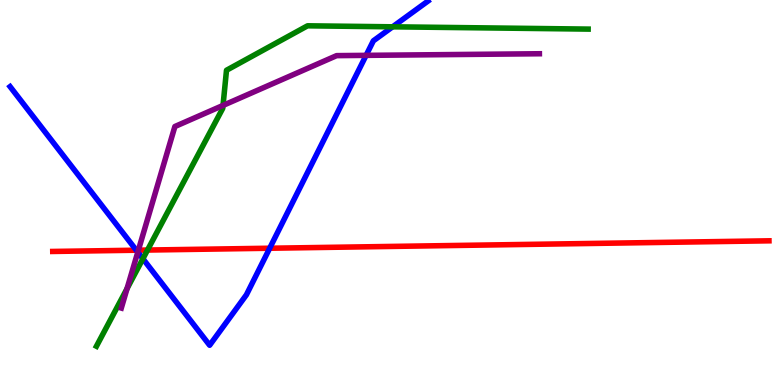[{'lines': ['blue', 'red'], 'intersections': [{'x': 1.76, 'y': 3.5}, {'x': 3.48, 'y': 3.55}]}, {'lines': ['green', 'red'], 'intersections': [{'x': 1.9, 'y': 3.51}]}, {'lines': ['purple', 'red'], 'intersections': [{'x': 1.79, 'y': 3.5}]}, {'lines': ['blue', 'green'], 'intersections': [{'x': 1.84, 'y': 3.28}, {'x': 5.07, 'y': 9.3}]}, {'lines': ['blue', 'purple'], 'intersections': [{'x': 1.78, 'y': 3.45}, {'x': 4.72, 'y': 8.56}]}, {'lines': ['green', 'purple'], 'intersections': [{'x': 1.64, 'y': 2.5}, {'x': 2.88, 'y': 7.26}]}]